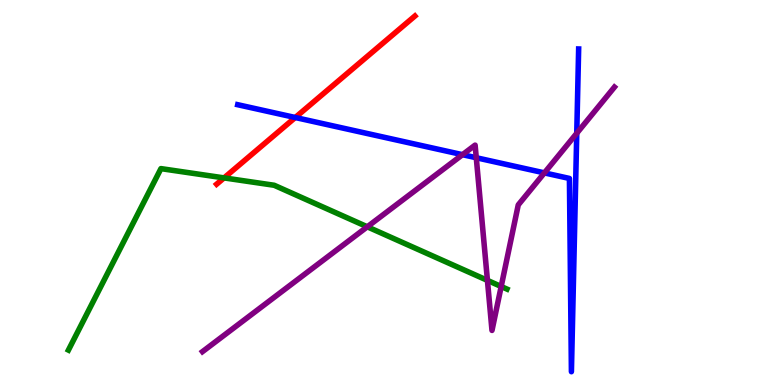[{'lines': ['blue', 'red'], 'intersections': [{'x': 3.81, 'y': 6.95}]}, {'lines': ['green', 'red'], 'intersections': [{'x': 2.89, 'y': 5.38}]}, {'lines': ['purple', 'red'], 'intersections': []}, {'lines': ['blue', 'green'], 'intersections': []}, {'lines': ['blue', 'purple'], 'intersections': [{'x': 5.97, 'y': 5.98}, {'x': 6.15, 'y': 5.9}, {'x': 7.02, 'y': 5.51}, {'x': 7.44, 'y': 6.54}]}, {'lines': ['green', 'purple'], 'intersections': [{'x': 4.74, 'y': 4.11}, {'x': 6.29, 'y': 2.72}, {'x': 6.47, 'y': 2.56}]}]